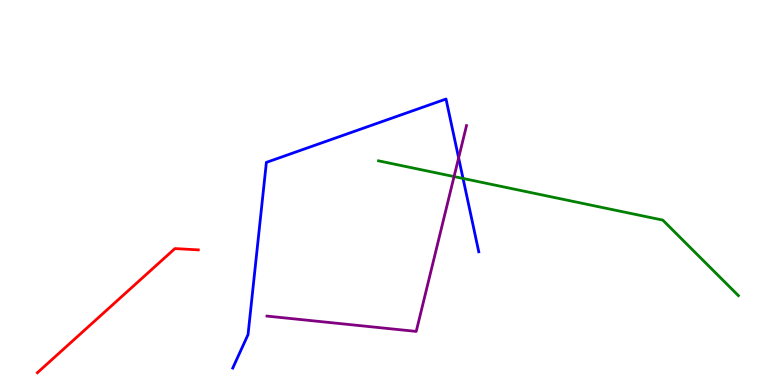[{'lines': ['blue', 'red'], 'intersections': []}, {'lines': ['green', 'red'], 'intersections': []}, {'lines': ['purple', 'red'], 'intersections': []}, {'lines': ['blue', 'green'], 'intersections': [{'x': 5.97, 'y': 5.36}]}, {'lines': ['blue', 'purple'], 'intersections': [{'x': 5.92, 'y': 5.9}]}, {'lines': ['green', 'purple'], 'intersections': [{'x': 5.86, 'y': 5.41}]}]